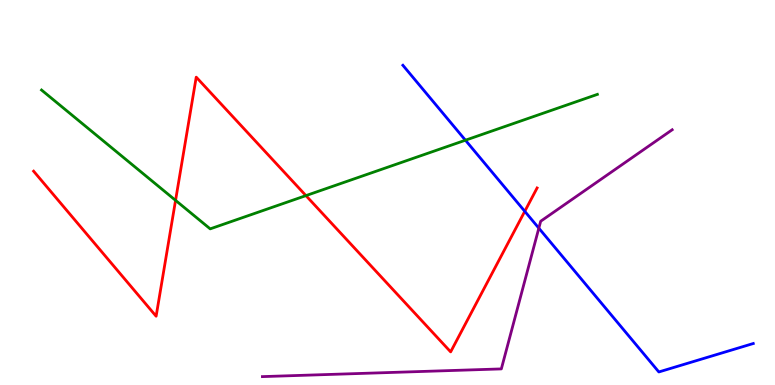[{'lines': ['blue', 'red'], 'intersections': [{'x': 6.77, 'y': 4.51}]}, {'lines': ['green', 'red'], 'intersections': [{'x': 2.27, 'y': 4.8}, {'x': 3.95, 'y': 4.92}]}, {'lines': ['purple', 'red'], 'intersections': []}, {'lines': ['blue', 'green'], 'intersections': [{'x': 6.01, 'y': 6.36}]}, {'lines': ['blue', 'purple'], 'intersections': [{'x': 6.95, 'y': 4.07}]}, {'lines': ['green', 'purple'], 'intersections': []}]